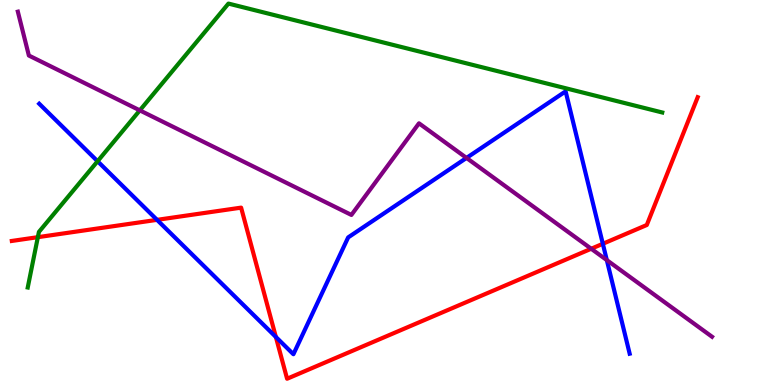[{'lines': ['blue', 'red'], 'intersections': [{'x': 2.03, 'y': 4.29}, {'x': 3.56, 'y': 1.25}, {'x': 7.78, 'y': 3.67}]}, {'lines': ['green', 'red'], 'intersections': [{'x': 0.488, 'y': 3.84}]}, {'lines': ['purple', 'red'], 'intersections': [{'x': 7.63, 'y': 3.54}]}, {'lines': ['blue', 'green'], 'intersections': [{'x': 1.26, 'y': 5.81}]}, {'lines': ['blue', 'purple'], 'intersections': [{'x': 6.02, 'y': 5.9}, {'x': 7.83, 'y': 3.24}]}, {'lines': ['green', 'purple'], 'intersections': [{'x': 1.8, 'y': 7.13}]}]